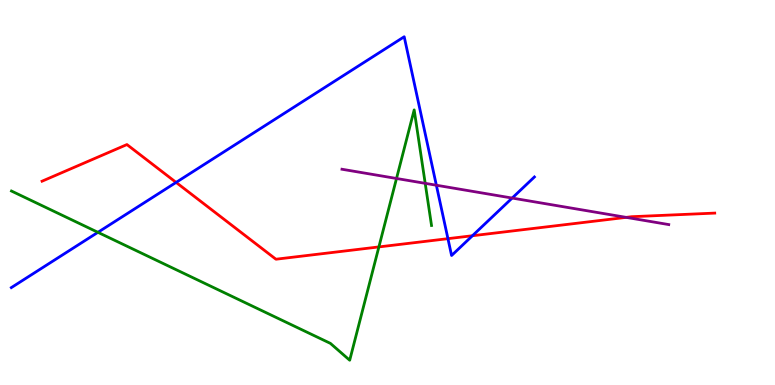[{'lines': ['blue', 'red'], 'intersections': [{'x': 2.27, 'y': 5.26}, {'x': 5.78, 'y': 3.8}, {'x': 6.1, 'y': 3.88}]}, {'lines': ['green', 'red'], 'intersections': [{'x': 4.89, 'y': 3.59}]}, {'lines': ['purple', 'red'], 'intersections': [{'x': 8.08, 'y': 4.35}]}, {'lines': ['blue', 'green'], 'intersections': [{'x': 1.26, 'y': 3.97}]}, {'lines': ['blue', 'purple'], 'intersections': [{'x': 5.63, 'y': 5.19}, {'x': 6.61, 'y': 4.86}]}, {'lines': ['green', 'purple'], 'intersections': [{'x': 5.12, 'y': 5.36}, {'x': 5.49, 'y': 5.24}]}]